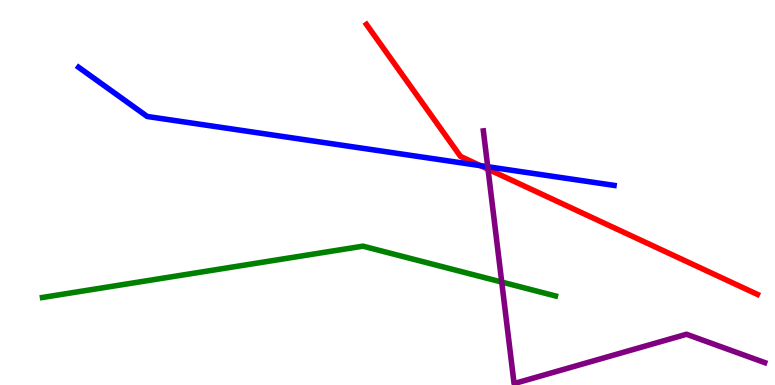[{'lines': ['blue', 'red'], 'intersections': [{'x': 6.2, 'y': 5.7}]}, {'lines': ['green', 'red'], 'intersections': []}, {'lines': ['purple', 'red'], 'intersections': [{'x': 6.3, 'y': 5.61}]}, {'lines': ['blue', 'green'], 'intersections': []}, {'lines': ['blue', 'purple'], 'intersections': [{'x': 6.29, 'y': 5.67}]}, {'lines': ['green', 'purple'], 'intersections': [{'x': 6.47, 'y': 2.67}]}]